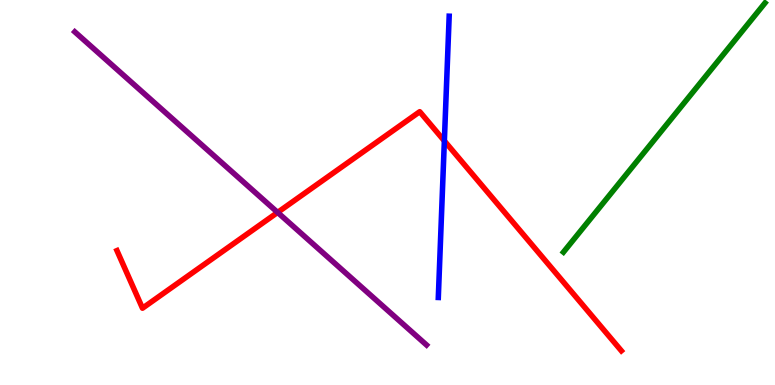[{'lines': ['blue', 'red'], 'intersections': [{'x': 5.73, 'y': 6.34}]}, {'lines': ['green', 'red'], 'intersections': []}, {'lines': ['purple', 'red'], 'intersections': [{'x': 3.58, 'y': 4.48}]}, {'lines': ['blue', 'green'], 'intersections': []}, {'lines': ['blue', 'purple'], 'intersections': []}, {'lines': ['green', 'purple'], 'intersections': []}]